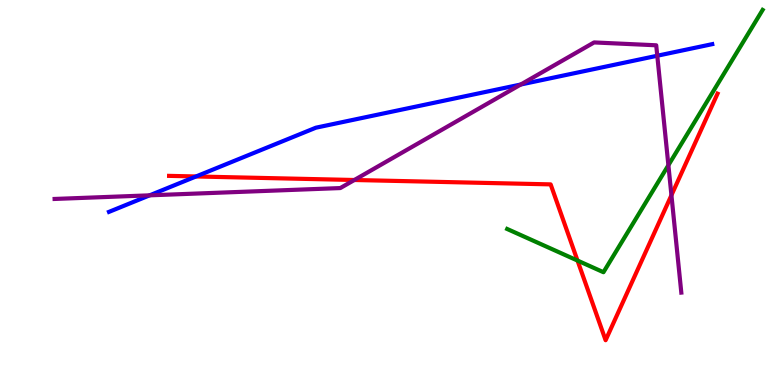[{'lines': ['blue', 'red'], 'intersections': [{'x': 2.53, 'y': 5.42}]}, {'lines': ['green', 'red'], 'intersections': [{'x': 7.45, 'y': 3.23}]}, {'lines': ['purple', 'red'], 'intersections': [{'x': 4.57, 'y': 5.32}, {'x': 8.66, 'y': 4.93}]}, {'lines': ['blue', 'green'], 'intersections': []}, {'lines': ['blue', 'purple'], 'intersections': [{'x': 1.93, 'y': 4.93}, {'x': 6.72, 'y': 7.8}, {'x': 8.48, 'y': 8.55}]}, {'lines': ['green', 'purple'], 'intersections': [{'x': 8.62, 'y': 5.71}]}]